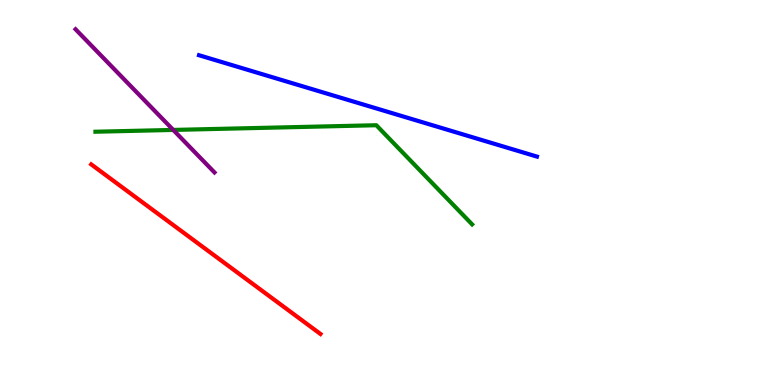[{'lines': ['blue', 'red'], 'intersections': []}, {'lines': ['green', 'red'], 'intersections': []}, {'lines': ['purple', 'red'], 'intersections': []}, {'lines': ['blue', 'green'], 'intersections': []}, {'lines': ['blue', 'purple'], 'intersections': []}, {'lines': ['green', 'purple'], 'intersections': [{'x': 2.24, 'y': 6.63}]}]